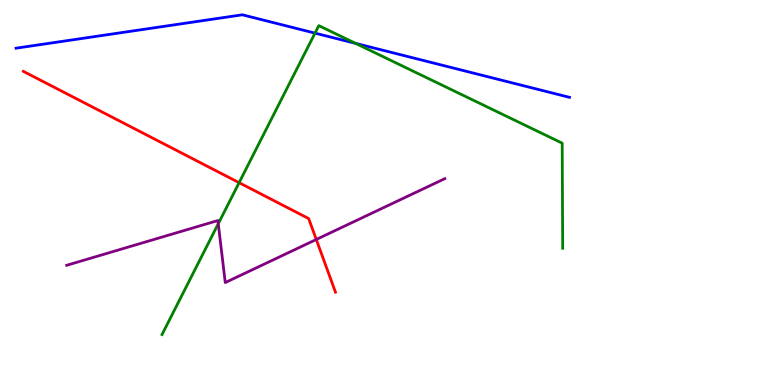[{'lines': ['blue', 'red'], 'intersections': []}, {'lines': ['green', 'red'], 'intersections': [{'x': 3.09, 'y': 5.25}]}, {'lines': ['purple', 'red'], 'intersections': [{'x': 4.08, 'y': 3.78}]}, {'lines': ['blue', 'green'], 'intersections': [{'x': 4.06, 'y': 9.14}, {'x': 4.59, 'y': 8.87}]}, {'lines': ['blue', 'purple'], 'intersections': []}, {'lines': ['green', 'purple'], 'intersections': [{'x': 2.82, 'y': 4.19}]}]